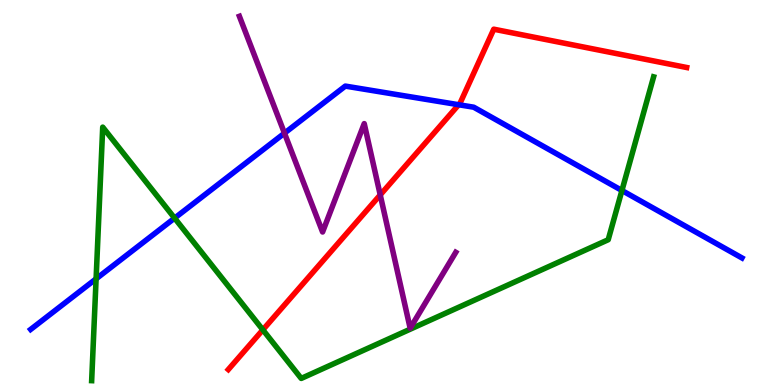[{'lines': ['blue', 'red'], 'intersections': [{'x': 5.92, 'y': 7.28}]}, {'lines': ['green', 'red'], 'intersections': [{'x': 3.39, 'y': 1.43}]}, {'lines': ['purple', 'red'], 'intersections': [{'x': 4.91, 'y': 4.94}]}, {'lines': ['blue', 'green'], 'intersections': [{'x': 1.24, 'y': 2.76}, {'x': 2.25, 'y': 4.33}, {'x': 8.02, 'y': 5.05}]}, {'lines': ['blue', 'purple'], 'intersections': [{'x': 3.67, 'y': 6.54}]}, {'lines': ['green', 'purple'], 'intersections': []}]